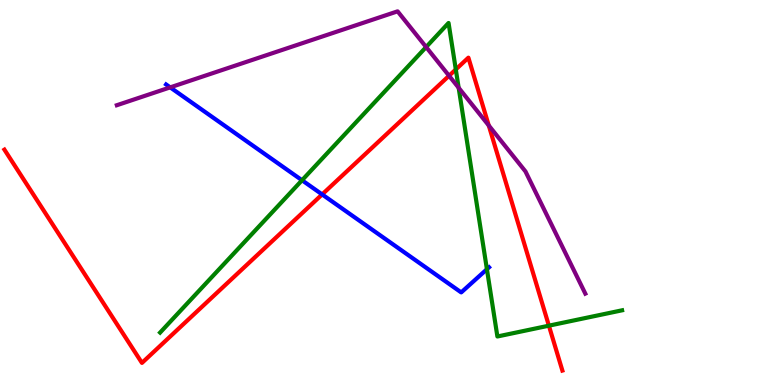[{'lines': ['blue', 'red'], 'intersections': [{'x': 4.16, 'y': 4.95}]}, {'lines': ['green', 'red'], 'intersections': [{'x': 5.88, 'y': 8.2}, {'x': 7.08, 'y': 1.54}]}, {'lines': ['purple', 'red'], 'intersections': [{'x': 5.79, 'y': 8.03}, {'x': 6.31, 'y': 6.74}]}, {'lines': ['blue', 'green'], 'intersections': [{'x': 3.9, 'y': 5.32}, {'x': 6.28, 'y': 3.01}]}, {'lines': ['blue', 'purple'], 'intersections': [{'x': 2.2, 'y': 7.73}]}, {'lines': ['green', 'purple'], 'intersections': [{'x': 5.5, 'y': 8.78}, {'x': 5.92, 'y': 7.72}]}]